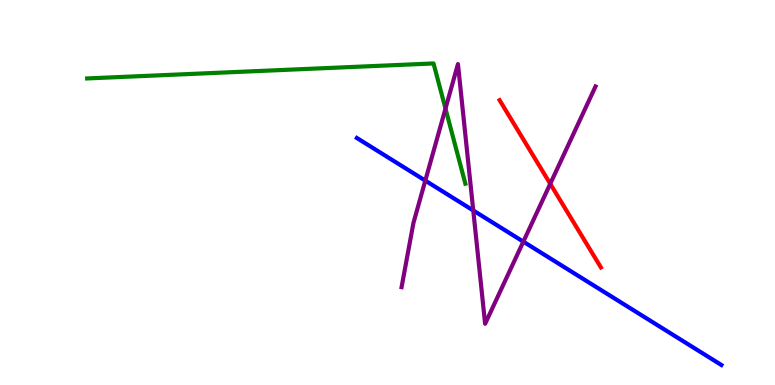[{'lines': ['blue', 'red'], 'intersections': []}, {'lines': ['green', 'red'], 'intersections': []}, {'lines': ['purple', 'red'], 'intersections': [{'x': 7.1, 'y': 5.23}]}, {'lines': ['blue', 'green'], 'intersections': []}, {'lines': ['blue', 'purple'], 'intersections': [{'x': 5.49, 'y': 5.31}, {'x': 6.11, 'y': 4.53}, {'x': 6.75, 'y': 3.72}]}, {'lines': ['green', 'purple'], 'intersections': [{'x': 5.75, 'y': 7.18}]}]